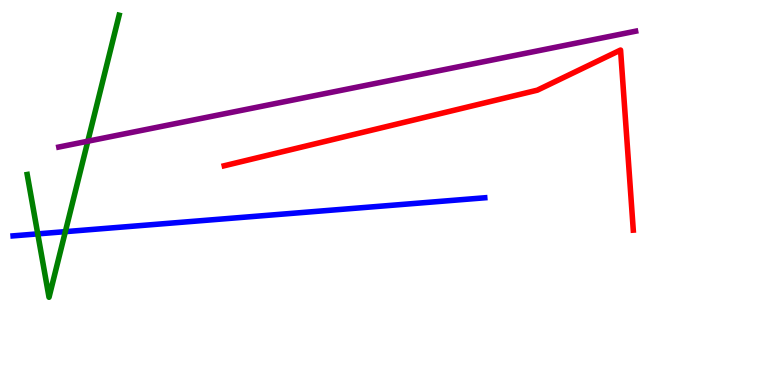[{'lines': ['blue', 'red'], 'intersections': []}, {'lines': ['green', 'red'], 'intersections': []}, {'lines': ['purple', 'red'], 'intersections': []}, {'lines': ['blue', 'green'], 'intersections': [{'x': 0.487, 'y': 3.93}, {'x': 0.843, 'y': 3.98}]}, {'lines': ['blue', 'purple'], 'intersections': []}, {'lines': ['green', 'purple'], 'intersections': [{'x': 1.13, 'y': 6.33}]}]